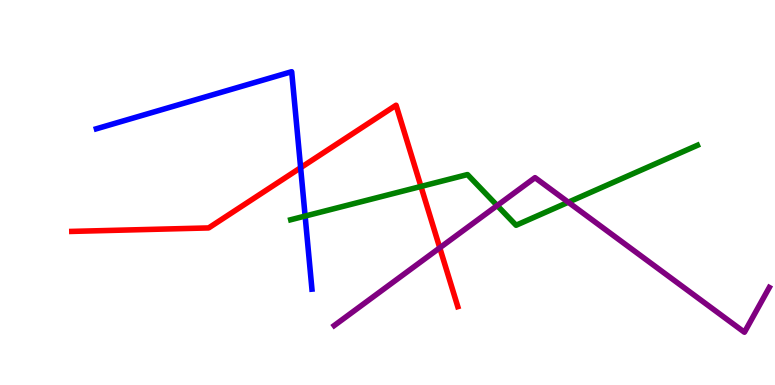[{'lines': ['blue', 'red'], 'intersections': [{'x': 3.88, 'y': 5.64}]}, {'lines': ['green', 'red'], 'intersections': [{'x': 5.43, 'y': 5.16}]}, {'lines': ['purple', 'red'], 'intersections': [{'x': 5.67, 'y': 3.56}]}, {'lines': ['blue', 'green'], 'intersections': [{'x': 3.94, 'y': 4.39}]}, {'lines': ['blue', 'purple'], 'intersections': []}, {'lines': ['green', 'purple'], 'intersections': [{'x': 6.42, 'y': 4.66}, {'x': 7.33, 'y': 4.75}]}]